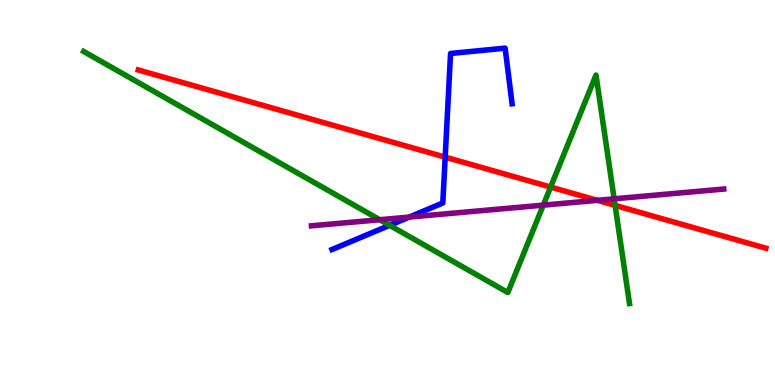[{'lines': ['blue', 'red'], 'intersections': [{'x': 5.74, 'y': 5.92}]}, {'lines': ['green', 'red'], 'intersections': [{'x': 7.1, 'y': 5.14}, {'x': 7.94, 'y': 4.67}]}, {'lines': ['purple', 'red'], 'intersections': [{'x': 7.71, 'y': 4.8}]}, {'lines': ['blue', 'green'], 'intersections': [{'x': 5.03, 'y': 4.15}]}, {'lines': ['blue', 'purple'], 'intersections': [{'x': 5.28, 'y': 4.36}]}, {'lines': ['green', 'purple'], 'intersections': [{'x': 4.9, 'y': 4.29}, {'x': 7.01, 'y': 4.67}, {'x': 7.92, 'y': 4.84}]}]